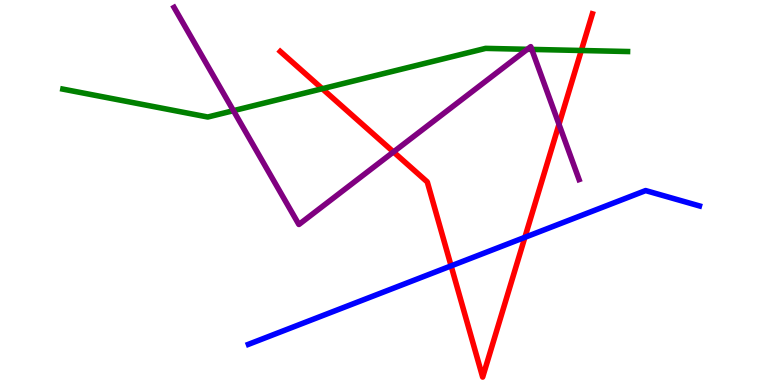[{'lines': ['blue', 'red'], 'intersections': [{'x': 5.82, 'y': 3.09}, {'x': 6.77, 'y': 3.84}]}, {'lines': ['green', 'red'], 'intersections': [{'x': 4.16, 'y': 7.7}, {'x': 7.5, 'y': 8.69}]}, {'lines': ['purple', 'red'], 'intersections': [{'x': 5.08, 'y': 6.05}, {'x': 7.21, 'y': 6.77}]}, {'lines': ['blue', 'green'], 'intersections': []}, {'lines': ['blue', 'purple'], 'intersections': []}, {'lines': ['green', 'purple'], 'intersections': [{'x': 3.01, 'y': 7.13}, {'x': 6.8, 'y': 8.72}, {'x': 6.86, 'y': 8.72}]}]